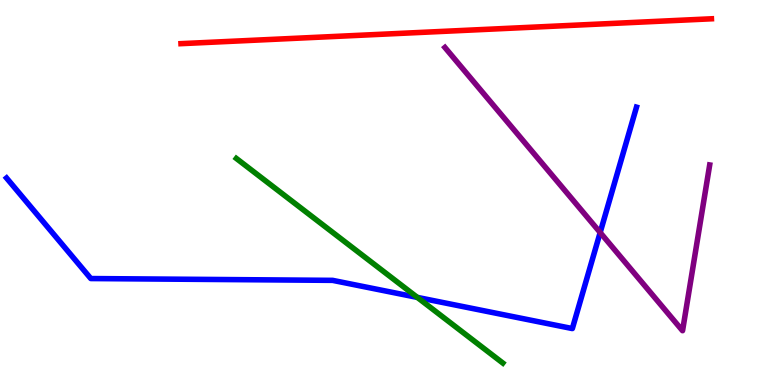[{'lines': ['blue', 'red'], 'intersections': []}, {'lines': ['green', 'red'], 'intersections': []}, {'lines': ['purple', 'red'], 'intersections': []}, {'lines': ['blue', 'green'], 'intersections': [{'x': 5.38, 'y': 2.28}]}, {'lines': ['blue', 'purple'], 'intersections': [{'x': 7.74, 'y': 3.96}]}, {'lines': ['green', 'purple'], 'intersections': []}]